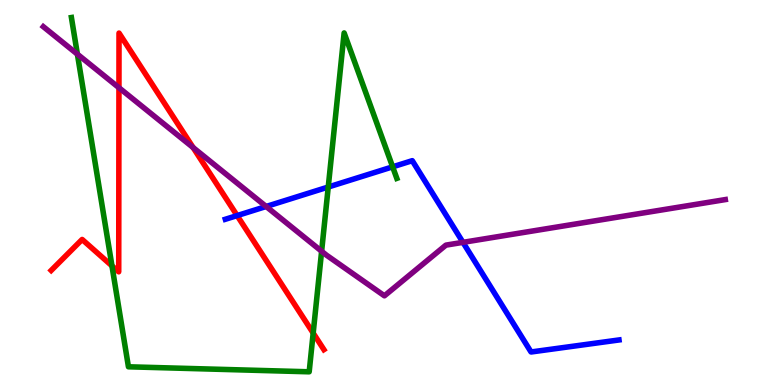[{'lines': ['blue', 'red'], 'intersections': [{'x': 3.06, 'y': 4.4}]}, {'lines': ['green', 'red'], 'intersections': [{'x': 1.44, 'y': 3.09}, {'x': 4.04, 'y': 1.35}]}, {'lines': ['purple', 'red'], 'intersections': [{'x': 1.53, 'y': 7.72}, {'x': 2.49, 'y': 6.17}]}, {'lines': ['blue', 'green'], 'intersections': [{'x': 4.24, 'y': 5.14}, {'x': 5.07, 'y': 5.67}]}, {'lines': ['blue', 'purple'], 'intersections': [{'x': 3.43, 'y': 4.64}, {'x': 5.97, 'y': 3.71}]}, {'lines': ['green', 'purple'], 'intersections': [{'x': 0.999, 'y': 8.59}, {'x': 4.15, 'y': 3.47}]}]